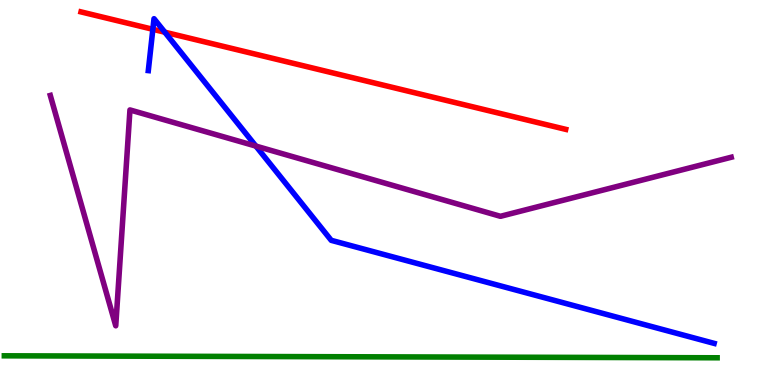[{'lines': ['blue', 'red'], 'intersections': [{'x': 1.97, 'y': 9.24}, {'x': 2.13, 'y': 9.16}]}, {'lines': ['green', 'red'], 'intersections': []}, {'lines': ['purple', 'red'], 'intersections': []}, {'lines': ['blue', 'green'], 'intersections': []}, {'lines': ['blue', 'purple'], 'intersections': [{'x': 3.3, 'y': 6.21}]}, {'lines': ['green', 'purple'], 'intersections': []}]